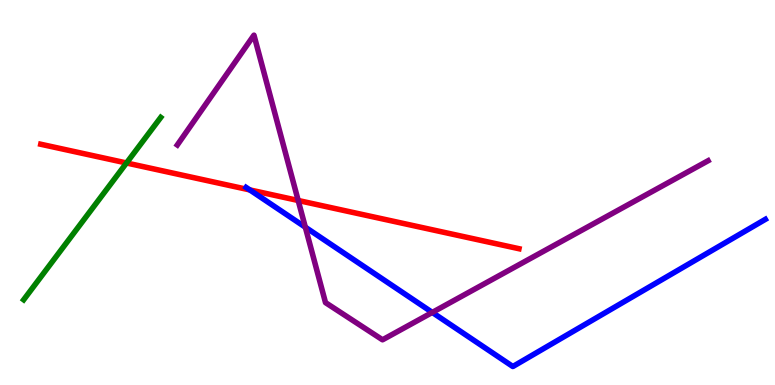[{'lines': ['blue', 'red'], 'intersections': [{'x': 3.22, 'y': 5.07}]}, {'lines': ['green', 'red'], 'intersections': [{'x': 1.63, 'y': 5.77}]}, {'lines': ['purple', 'red'], 'intersections': [{'x': 3.85, 'y': 4.79}]}, {'lines': ['blue', 'green'], 'intersections': []}, {'lines': ['blue', 'purple'], 'intersections': [{'x': 3.94, 'y': 4.1}, {'x': 5.58, 'y': 1.88}]}, {'lines': ['green', 'purple'], 'intersections': []}]